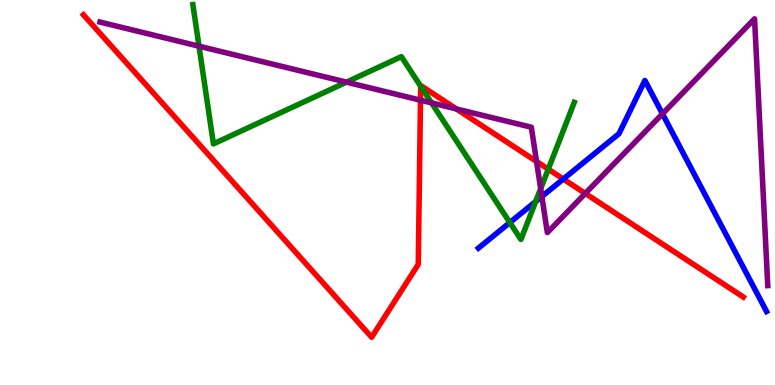[{'lines': ['blue', 'red'], 'intersections': [{'x': 7.27, 'y': 5.35}]}, {'lines': ['green', 'red'], 'intersections': [{'x': 5.43, 'y': 7.76}, {'x': 7.07, 'y': 5.61}]}, {'lines': ['purple', 'red'], 'intersections': [{'x': 5.43, 'y': 7.4}, {'x': 5.89, 'y': 7.17}, {'x': 6.92, 'y': 5.81}, {'x': 7.55, 'y': 4.98}]}, {'lines': ['blue', 'green'], 'intersections': [{'x': 6.58, 'y': 4.22}, {'x': 6.91, 'y': 4.77}]}, {'lines': ['blue', 'purple'], 'intersections': [{'x': 6.99, 'y': 4.9}, {'x': 8.55, 'y': 7.04}]}, {'lines': ['green', 'purple'], 'intersections': [{'x': 2.57, 'y': 8.8}, {'x': 4.47, 'y': 7.87}, {'x': 5.57, 'y': 7.33}, {'x': 6.98, 'y': 5.1}]}]